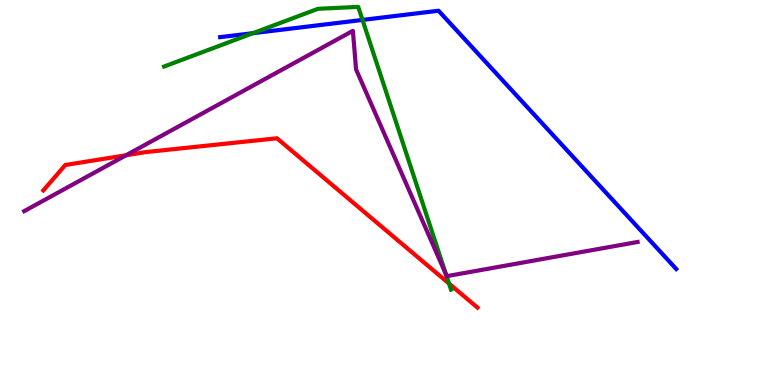[{'lines': ['blue', 'red'], 'intersections': []}, {'lines': ['green', 'red'], 'intersections': [{'x': 5.79, 'y': 2.63}]}, {'lines': ['purple', 'red'], 'intersections': [{'x': 1.63, 'y': 5.97}]}, {'lines': ['blue', 'green'], 'intersections': [{'x': 3.26, 'y': 9.14}, {'x': 4.68, 'y': 9.48}]}, {'lines': ['blue', 'purple'], 'intersections': []}, {'lines': ['green', 'purple'], 'intersections': [{'x': 5.76, 'y': 2.86}]}]